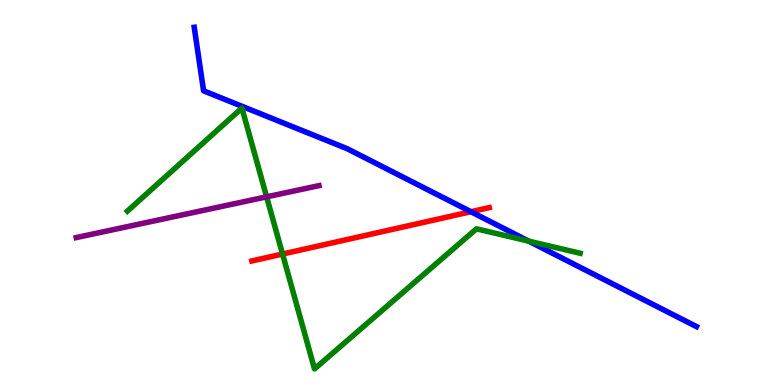[{'lines': ['blue', 'red'], 'intersections': [{'x': 6.08, 'y': 4.5}]}, {'lines': ['green', 'red'], 'intersections': [{'x': 3.65, 'y': 3.4}]}, {'lines': ['purple', 'red'], 'intersections': []}, {'lines': ['blue', 'green'], 'intersections': [{'x': 6.82, 'y': 3.74}]}, {'lines': ['blue', 'purple'], 'intersections': []}, {'lines': ['green', 'purple'], 'intersections': [{'x': 3.44, 'y': 4.89}]}]